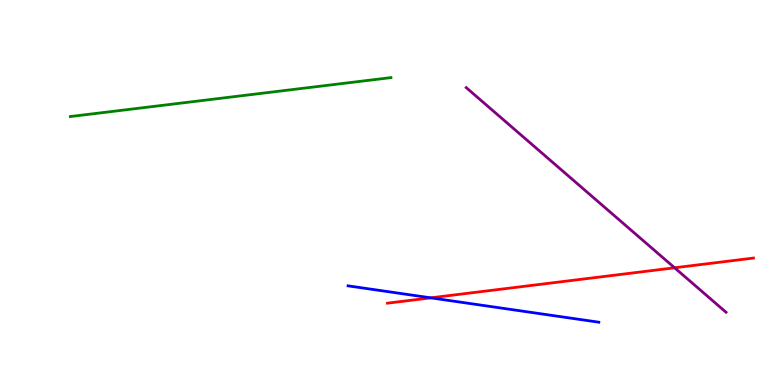[{'lines': ['blue', 'red'], 'intersections': [{'x': 5.56, 'y': 2.26}]}, {'lines': ['green', 'red'], 'intersections': []}, {'lines': ['purple', 'red'], 'intersections': [{'x': 8.7, 'y': 3.04}]}, {'lines': ['blue', 'green'], 'intersections': []}, {'lines': ['blue', 'purple'], 'intersections': []}, {'lines': ['green', 'purple'], 'intersections': []}]